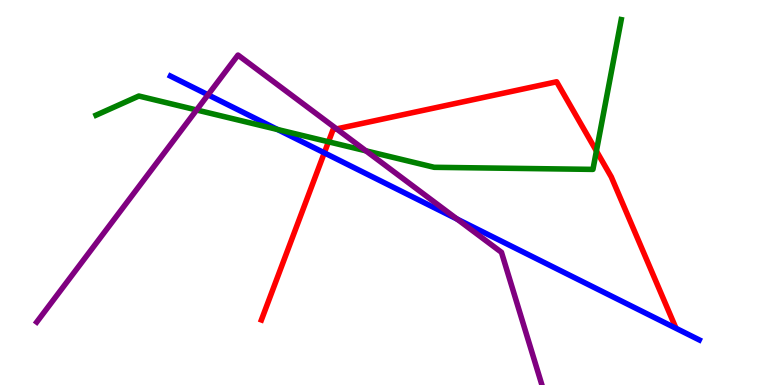[{'lines': ['blue', 'red'], 'intersections': [{'x': 4.18, 'y': 6.03}]}, {'lines': ['green', 'red'], 'intersections': [{'x': 4.24, 'y': 6.32}, {'x': 7.7, 'y': 6.08}]}, {'lines': ['purple', 'red'], 'intersections': [{'x': 4.34, 'y': 6.65}]}, {'lines': ['blue', 'green'], 'intersections': [{'x': 3.58, 'y': 6.64}]}, {'lines': ['blue', 'purple'], 'intersections': [{'x': 2.68, 'y': 7.54}, {'x': 5.9, 'y': 4.31}]}, {'lines': ['green', 'purple'], 'intersections': [{'x': 2.54, 'y': 7.14}, {'x': 4.72, 'y': 6.08}]}]